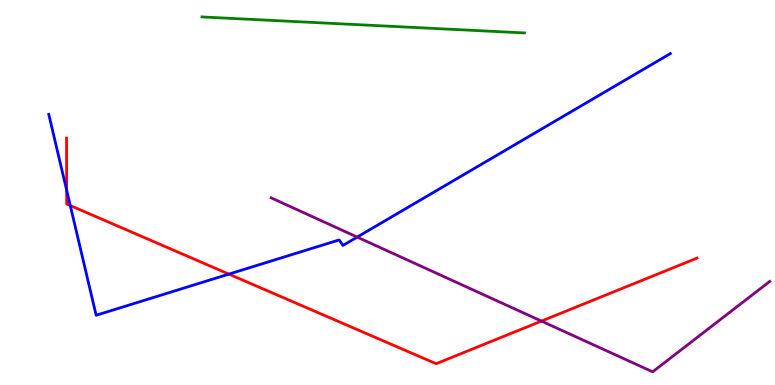[{'lines': ['blue', 'red'], 'intersections': [{'x': 0.86, 'y': 5.06}, {'x': 0.907, 'y': 4.66}, {'x': 2.95, 'y': 2.88}]}, {'lines': ['green', 'red'], 'intersections': []}, {'lines': ['purple', 'red'], 'intersections': [{'x': 6.99, 'y': 1.66}]}, {'lines': ['blue', 'green'], 'intersections': []}, {'lines': ['blue', 'purple'], 'intersections': [{'x': 4.61, 'y': 3.84}]}, {'lines': ['green', 'purple'], 'intersections': []}]